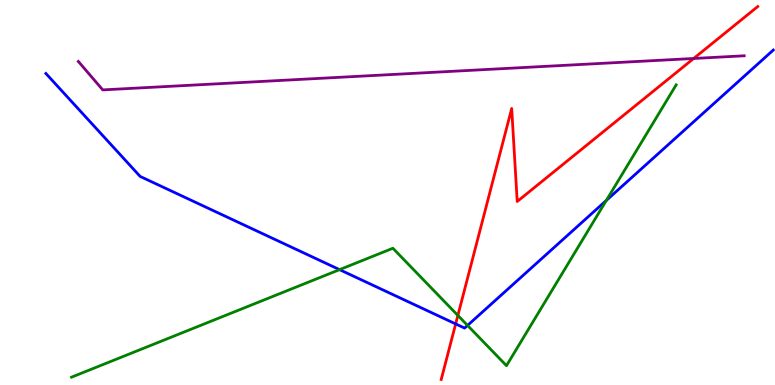[{'lines': ['blue', 'red'], 'intersections': [{'x': 5.88, 'y': 1.59}]}, {'lines': ['green', 'red'], 'intersections': [{'x': 5.91, 'y': 1.81}]}, {'lines': ['purple', 'red'], 'intersections': [{'x': 8.95, 'y': 8.48}]}, {'lines': ['blue', 'green'], 'intersections': [{'x': 4.38, 'y': 3.0}, {'x': 6.03, 'y': 1.55}, {'x': 7.82, 'y': 4.79}]}, {'lines': ['blue', 'purple'], 'intersections': []}, {'lines': ['green', 'purple'], 'intersections': []}]